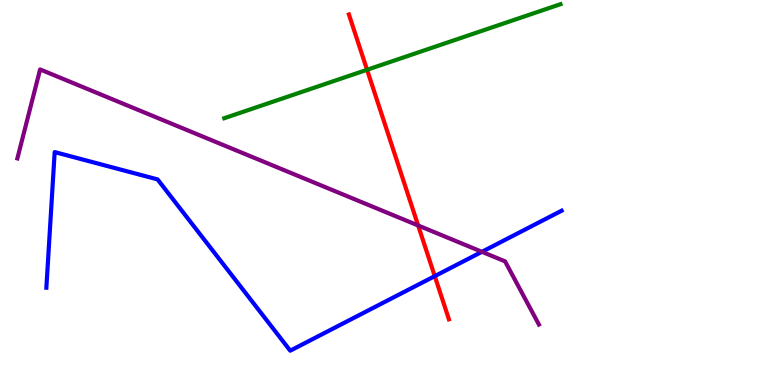[{'lines': ['blue', 'red'], 'intersections': [{'x': 5.61, 'y': 2.83}]}, {'lines': ['green', 'red'], 'intersections': [{'x': 4.74, 'y': 8.19}]}, {'lines': ['purple', 'red'], 'intersections': [{'x': 5.4, 'y': 4.14}]}, {'lines': ['blue', 'green'], 'intersections': []}, {'lines': ['blue', 'purple'], 'intersections': [{'x': 6.22, 'y': 3.46}]}, {'lines': ['green', 'purple'], 'intersections': []}]